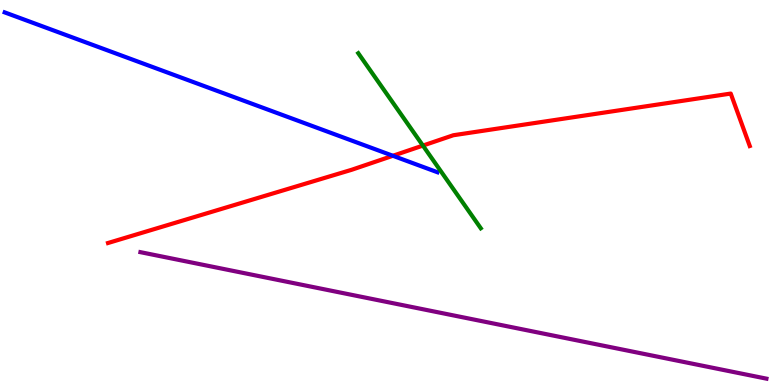[{'lines': ['blue', 'red'], 'intersections': [{'x': 5.07, 'y': 5.95}]}, {'lines': ['green', 'red'], 'intersections': [{'x': 5.46, 'y': 6.22}]}, {'lines': ['purple', 'red'], 'intersections': []}, {'lines': ['blue', 'green'], 'intersections': []}, {'lines': ['blue', 'purple'], 'intersections': []}, {'lines': ['green', 'purple'], 'intersections': []}]